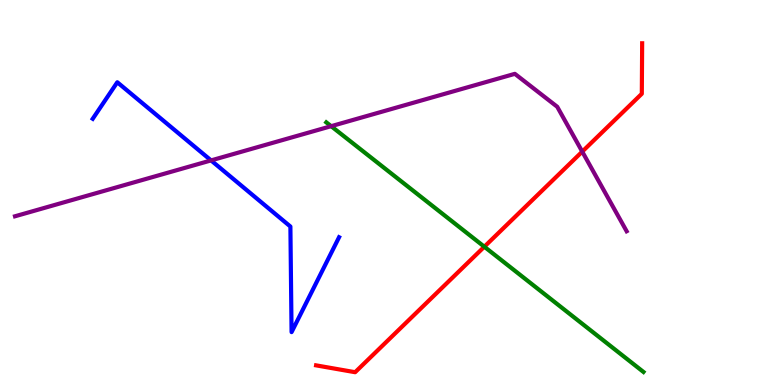[{'lines': ['blue', 'red'], 'intersections': []}, {'lines': ['green', 'red'], 'intersections': [{'x': 6.25, 'y': 3.59}]}, {'lines': ['purple', 'red'], 'intersections': [{'x': 7.51, 'y': 6.06}]}, {'lines': ['blue', 'green'], 'intersections': []}, {'lines': ['blue', 'purple'], 'intersections': [{'x': 2.72, 'y': 5.83}]}, {'lines': ['green', 'purple'], 'intersections': [{'x': 4.27, 'y': 6.72}]}]